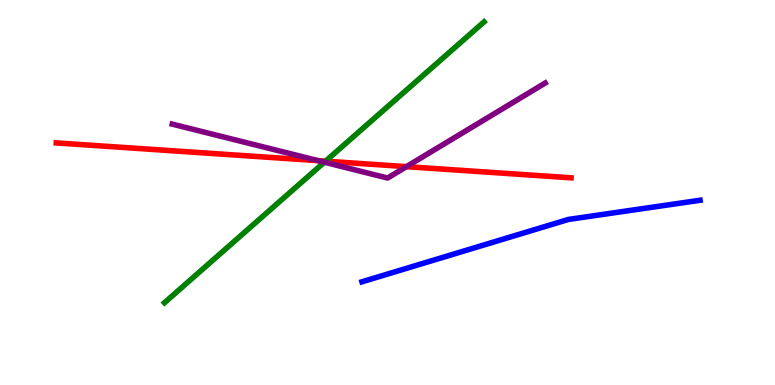[{'lines': ['blue', 'red'], 'intersections': []}, {'lines': ['green', 'red'], 'intersections': [{'x': 4.2, 'y': 5.81}]}, {'lines': ['purple', 'red'], 'intersections': [{'x': 4.11, 'y': 5.83}, {'x': 5.24, 'y': 5.67}]}, {'lines': ['blue', 'green'], 'intersections': []}, {'lines': ['blue', 'purple'], 'intersections': []}, {'lines': ['green', 'purple'], 'intersections': [{'x': 4.19, 'y': 5.79}]}]